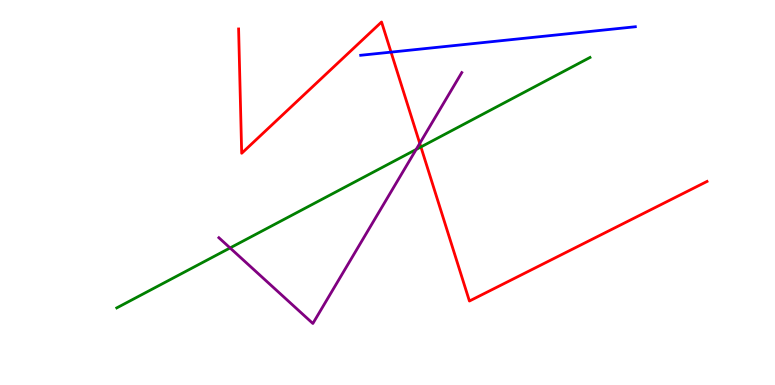[{'lines': ['blue', 'red'], 'intersections': [{'x': 5.05, 'y': 8.65}]}, {'lines': ['green', 'red'], 'intersections': [{'x': 5.43, 'y': 6.18}]}, {'lines': ['purple', 'red'], 'intersections': [{'x': 5.42, 'y': 6.28}]}, {'lines': ['blue', 'green'], 'intersections': []}, {'lines': ['blue', 'purple'], 'intersections': []}, {'lines': ['green', 'purple'], 'intersections': [{'x': 2.97, 'y': 3.56}, {'x': 5.37, 'y': 6.12}]}]